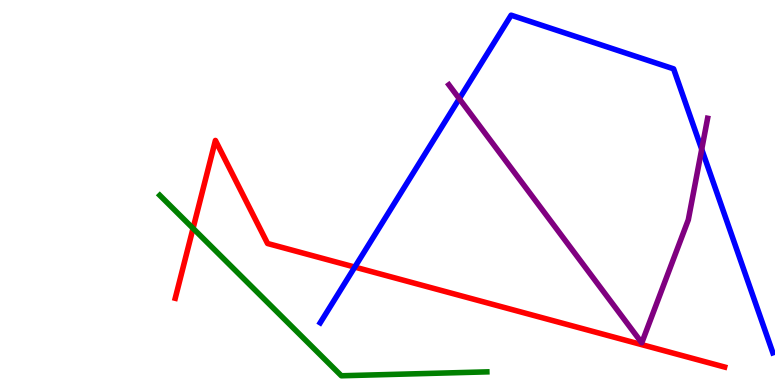[{'lines': ['blue', 'red'], 'intersections': [{'x': 4.58, 'y': 3.06}]}, {'lines': ['green', 'red'], 'intersections': [{'x': 2.49, 'y': 4.07}]}, {'lines': ['purple', 'red'], 'intersections': []}, {'lines': ['blue', 'green'], 'intersections': []}, {'lines': ['blue', 'purple'], 'intersections': [{'x': 5.93, 'y': 7.44}, {'x': 9.05, 'y': 6.12}]}, {'lines': ['green', 'purple'], 'intersections': []}]